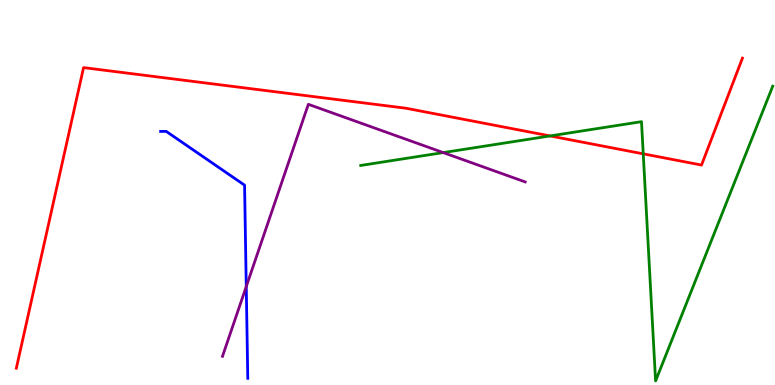[{'lines': ['blue', 'red'], 'intersections': []}, {'lines': ['green', 'red'], 'intersections': [{'x': 7.1, 'y': 6.47}, {'x': 8.3, 'y': 6.0}]}, {'lines': ['purple', 'red'], 'intersections': []}, {'lines': ['blue', 'green'], 'intersections': []}, {'lines': ['blue', 'purple'], 'intersections': [{'x': 3.18, 'y': 2.56}]}, {'lines': ['green', 'purple'], 'intersections': [{'x': 5.72, 'y': 6.04}]}]